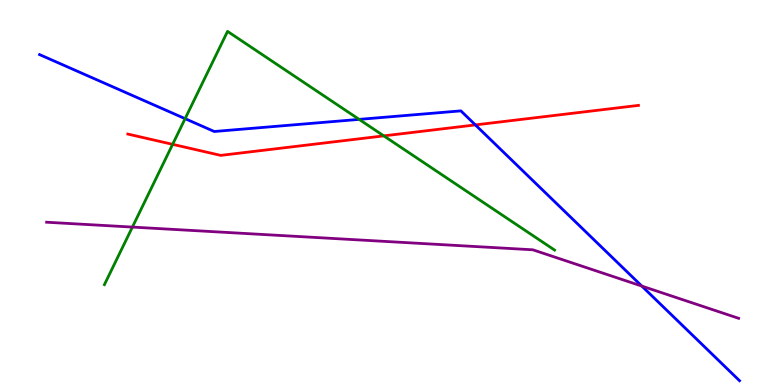[{'lines': ['blue', 'red'], 'intersections': [{'x': 6.13, 'y': 6.76}]}, {'lines': ['green', 'red'], 'intersections': [{'x': 2.23, 'y': 6.25}, {'x': 4.95, 'y': 6.47}]}, {'lines': ['purple', 'red'], 'intersections': []}, {'lines': ['blue', 'green'], 'intersections': [{'x': 2.39, 'y': 6.92}, {'x': 4.63, 'y': 6.9}]}, {'lines': ['blue', 'purple'], 'intersections': [{'x': 8.28, 'y': 2.57}]}, {'lines': ['green', 'purple'], 'intersections': [{'x': 1.71, 'y': 4.1}]}]